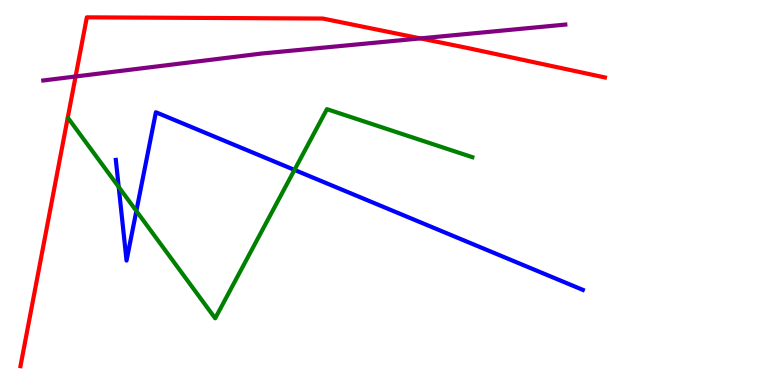[{'lines': ['blue', 'red'], 'intersections': []}, {'lines': ['green', 'red'], 'intersections': []}, {'lines': ['purple', 'red'], 'intersections': [{'x': 0.975, 'y': 8.01}, {'x': 5.42, 'y': 9.0}]}, {'lines': ['blue', 'green'], 'intersections': [{'x': 1.53, 'y': 5.14}, {'x': 1.76, 'y': 4.52}, {'x': 3.8, 'y': 5.59}]}, {'lines': ['blue', 'purple'], 'intersections': []}, {'lines': ['green', 'purple'], 'intersections': []}]